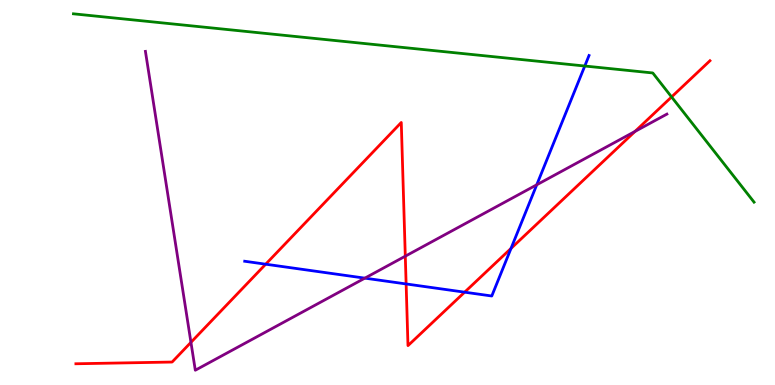[{'lines': ['blue', 'red'], 'intersections': [{'x': 3.43, 'y': 3.14}, {'x': 5.24, 'y': 2.62}, {'x': 6.0, 'y': 2.41}, {'x': 6.59, 'y': 3.55}]}, {'lines': ['green', 'red'], 'intersections': [{'x': 8.67, 'y': 7.48}]}, {'lines': ['purple', 'red'], 'intersections': [{'x': 2.46, 'y': 1.11}, {'x': 5.23, 'y': 3.35}, {'x': 8.19, 'y': 6.59}]}, {'lines': ['blue', 'green'], 'intersections': [{'x': 7.55, 'y': 8.29}]}, {'lines': ['blue', 'purple'], 'intersections': [{'x': 4.71, 'y': 2.78}, {'x': 6.93, 'y': 5.2}]}, {'lines': ['green', 'purple'], 'intersections': []}]